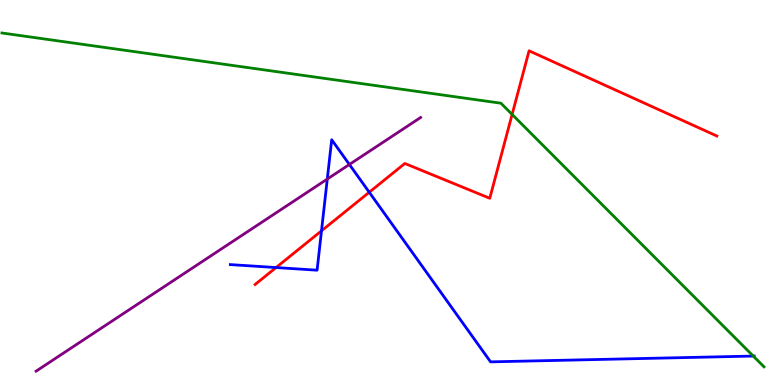[{'lines': ['blue', 'red'], 'intersections': [{'x': 3.56, 'y': 3.05}, {'x': 4.15, 'y': 4.0}, {'x': 4.76, 'y': 5.01}]}, {'lines': ['green', 'red'], 'intersections': [{'x': 6.61, 'y': 7.03}]}, {'lines': ['purple', 'red'], 'intersections': []}, {'lines': ['blue', 'green'], 'intersections': [{'x': 9.72, 'y': 0.752}]}, {'lines': ['blue', 'purple'], 'intersections': [{'x': 4.22, 'y': 5.35}, {'x': 4.51, 'y': 5.73}]}, {'lines': ['green', 'purple'], 'intersections': []}]